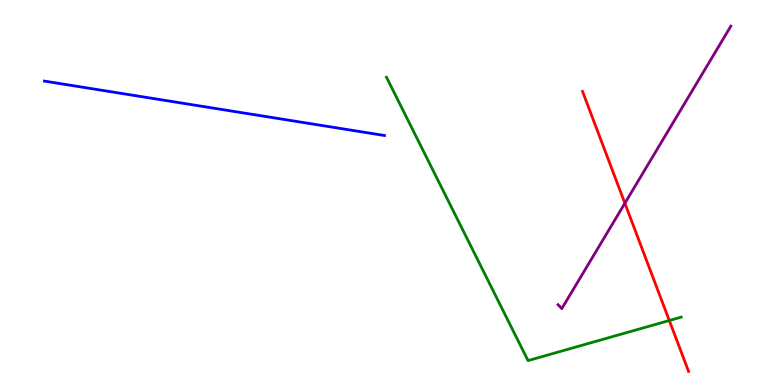[{'lines': ['blue', 'red'], 'intersections': []}, {'lines': ['green', 'red'], 'intersections': [{'x': 8.64, 'y': 1.68}]}, {'lines': ['purple', 'red'], 'intersections': [{'x': 8.06, 'y': 4.72}]}, {'lines': ['blue', 'green'], 'intersections': []}, {'lines': ['blue', 'purple'], 'intersections': []}, {'lines': ['green', 'purple'], 'intersections': []}]